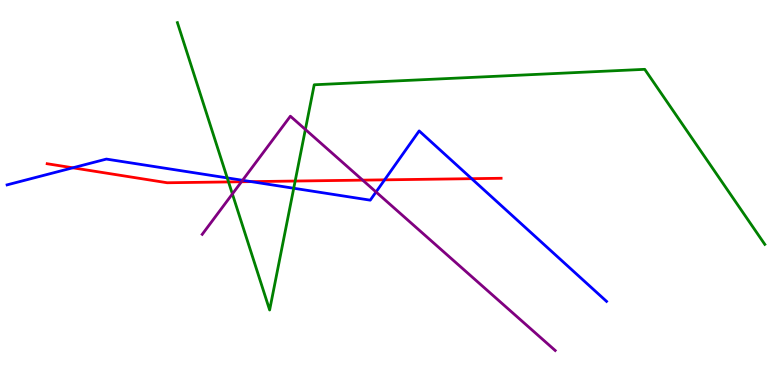[{'lines': ['blue', 'red'], 'intersections': [{'x': 0.939, 'y': 5.64}, {'x': 3.24, 'y': 5.28}, {'x': 4.96, 'y': 5.33}, {'x': 6.09, 'y': 5.36}]}, {'lines': ['green', 'red'], 'intersections': [{'x': 2.95, 'y': 5.27}, {'x': 3.81, 'y': 5.3}]}, {'lines': ['purple', 'red'], 'intersections': [{'x': 3.12, 'y': 5.28}, {'x': 4.68, 'y': 5.32}]}, {'lines': ['blue', 'green'], 'intersections': [{'x': 2.93, 'y': 5.38}, {'x': 3.79, 'y': 5.11}]}, {'lines': ['blue', 'purple'], 'intersections': [{'x': 3.13, 'y': 5.32}, {'x': 4.85, 'y': 5.01}]}, {'lines': ['green', 'purple'], 'intersections': [{'x': 3.0, 'y': 4.96}, {'x': 3.94, 'y': 6.64}]}]